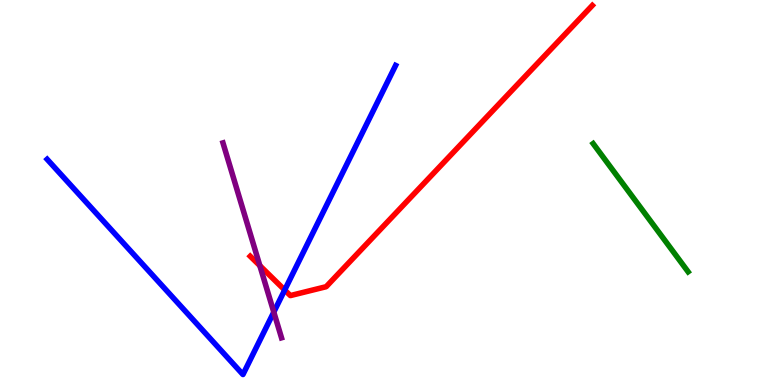[{'lines': ['blue', 'red'], 'intersections': [{'x': 3.67, 'y': 2.47}]}, {'lines': ['green', 'red'], 'intersections': []}, {'lines': ['purple', 'red'], 'intersections': [{'x': 3.35, 'y': 3.1}]}, {'lines': ['blue', 'green'], 'intersections': []}, {'lines': ['blue', 'purple'], 'intersections': [{'x': 3.53, 'y': 1.89}]}, {'lines': ['green', 'purple'], 'intersections': []}]